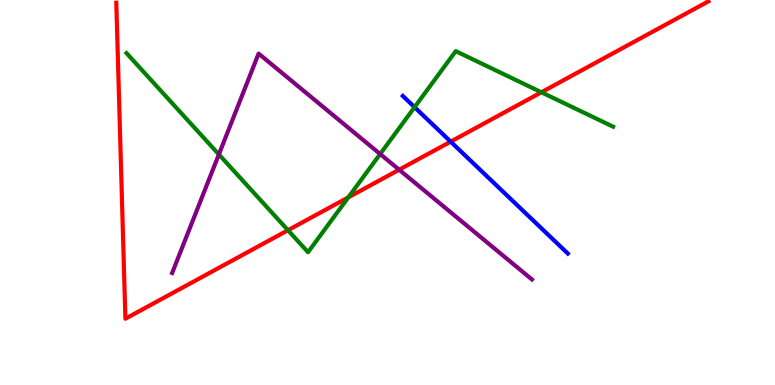[{'lines': ['blue', 'red'], 'intersections': [{'x': 5.82, 'y': 6.32}]}, {'lines': ['green', 'red'], 'intersections': [{'x': 3.72, 'y': 4.02}, {'x': 4.49, 'y': 4.87}, {'x': 6.99, 'y': 7.6}]}, {'lines': ['purple', 'red'], 'intersections': [{'x': 5.15, 'y': 5.59}]}, {'lines': ['blue', 'green'], 'intersections': [{'x': 5.35, 'y': 7.22}]}, {'lines': ['blue', 'purple'], 'intersections': []}, {'lines': ['green', 'purple'], 'intersections': [{'x': 2.82, 'y': 5.99}, {'x': 4.91, 'y': 6.0}]}]